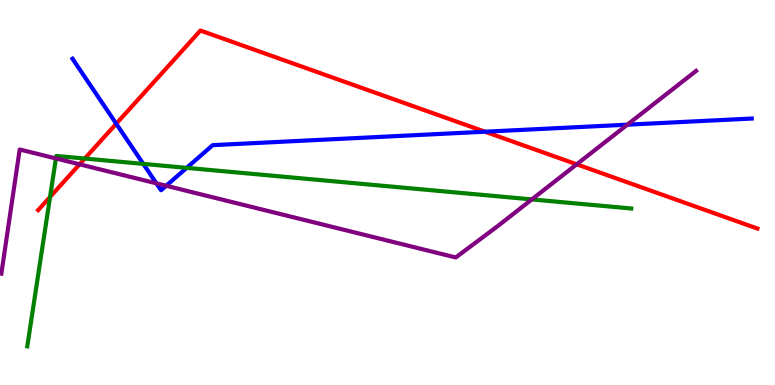[{'lines': ['blue', 'red'], 'intersections': [{'x': 1.5, 'y': 6.79}, {'x': 6.26, 'y': 6.58}]}, {'lines': ['green', 'red'], 'intersections': [{'x': 0.646, 'y': 4.88}, {'x': 1.09, 'y': 5.88}]}, {'lines': ['purple', 'red'], 'intersections': [{'x': 1.03, 'y': 5.73}, {'x': 7.44, 'y': 5.73}]}, {'lines': ['blue', 'green'], 'intersections': [{'x': 1.85, 'y': 5.74}, {'x': 2.41, 'y': 5.64}]}, {'lines': ['blue', 'purple'], 'intersections': [{'x': 2.02, 'y': 5.24}, {'x': 2.14, 'y': 5.18}, {'x': 8.1, 'y': 6.76}]}, {'lines': ['green', 'purple'], 'intersections': [{'x': 0.722, 'y': 5.88}, {'x': 6.86, 'y': 4.82}]}]